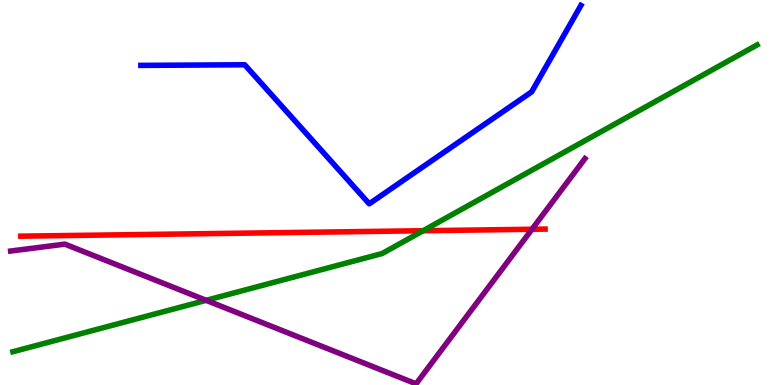[{'lines': ['blue', 'red'], 'intersections': []}, {'lines': ['green', 'red'], 'intersections': [{'x': 5.46, 'y': 4.01}]}, {'lines': ['purple', 'red'], 'intersections': [{'x': 6.86, 'y': 4.05}]}, {'lines': ['blue', 'green'], 'intersections': []}, {'lines': ['blue', 'purple'], 'intersections': []}, {'lines': ['green', 'purple'], 'intersections': [{'x': 2.66, 'y': 2.2}]}]